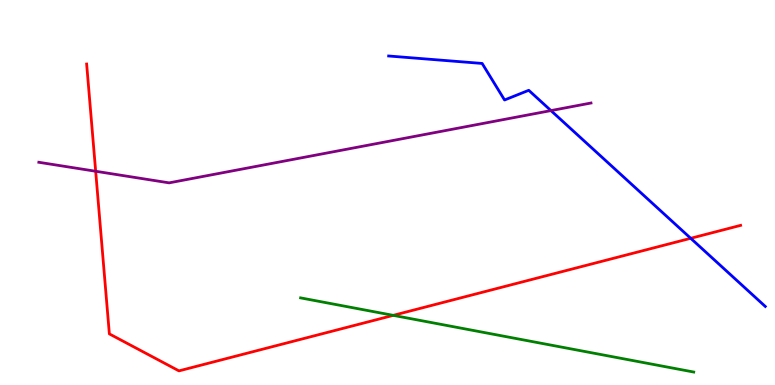[{'lines': ['blue', 'red'], 'intersections': [{'x': 8.91, 'y': 3.81}]}, {'lines': ['green', 'red'], 'intersections': [{'x': 5.07, 'y': 1.81}]}, {'lines': ['purple', 'red'], 'intersections': [{'x': 1.23, 'y': 5.55}]}, {'lines': ['blue', 'green'], 'intersections': []}, {'lines': ['blue', 'purple'], 'intersections': [{'x': 7.11, 'y': 7.13}]}, {'lines': ['green', 'purple'], 'intersections': []}]